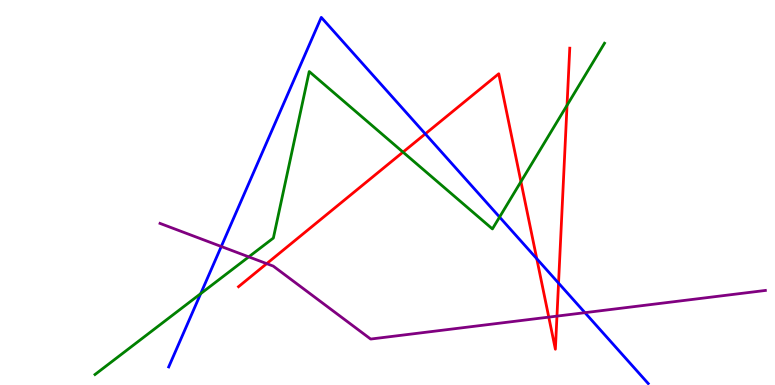[{'lines': ['blue', 'red'], 'intersections': [{'x': 5.49, 'y': 6.52}, {'x': 6.93, 'y': 3.28}, {'x': 7.21, 'y': 2.65}]}, {'lines': ['green', 'red'], 'intersections': [{'x': 5.2, 'y': 6.05}, {'x': 6.72, 'y': 5.28}, {'x': 7.32, 'y': 7.27}]}, {'lines': ['purple', 'red'], 'intersections': [{'x': 3.44, 'y': 3.15}, {'x': 7.08, 'y': 1.76}, {'x': 7.19, 'y': 1.79}]}, {'lines': ['blue', 'green'], 'intersections': [{'x': 2.59, 'y': 2.37}, {'x': 6.45, 'y': 4.36}]}, {'lines': ['blue', 'purple'], 'intersections': [{'x': 2.86, 'y': 3.6}, {'x': 7.55, 'y': 1.88}]}, {'lines': ['green', 'purple'], 'intersections': [{'x': 3.21, 'y': 3.33}]}]